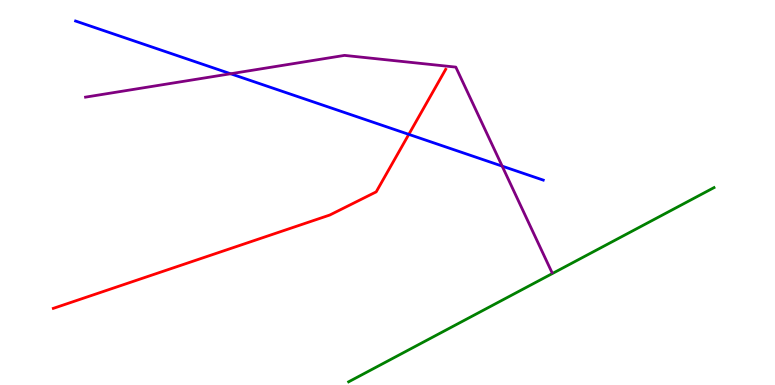[{'lines': ['blue', 'red'], 'intersections': [{'x': 5.27, 'y': 6.51}]}, {'lines': ['green', 'red'], 'intersections': []}, {'lines': ['purple', 'red'], 'intersections': []}, {'lines': ['blue', 'green'], 'intersections': []}, {'lines': ['blue', 'purple'], 'intersections': [{'x': 2.98, 'y': 8.08}, {'x': 6.48, 'y': 5.69}]}, {'lines': ['green', 'purple'], 'intersections': []}]